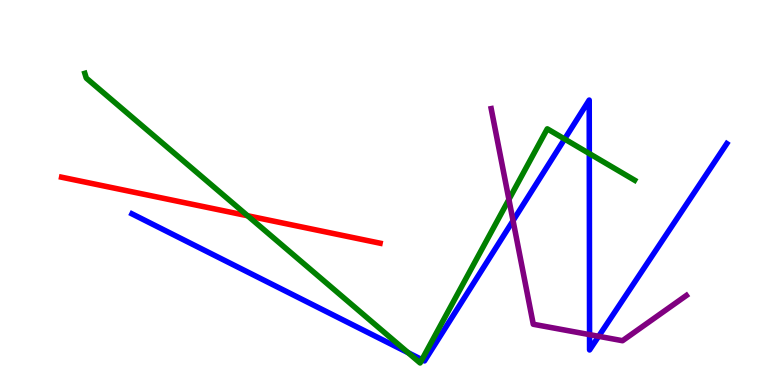[{'lines': ['blue', 'red'], 'intersections': []}, {'lines': ['green', 'red'], 'intersections': [{'x': 3.19, 'y': 4.4}]}, {'lines': ['purple', 'red'], 'intersections': []}, {'lines': ['blue', 'green'], 'intersections': [{'x': 5.27, 'y': 0.839}, {'x': 5.44, 'y': 0.659}, {'x': 7.29, 'y': 6.39}, {'x': 7.6, 'y': 6.01}]}, {'lines': ['blue', 'purple'], 'intersections': [{'x': 6.62, 'y': 4.27}, {'x': 7.61, 'y': 1.31}, {'x': 7.72, 'y': 1.26}]}, {'lines': ['green', 'purple'], 'intersections': [{'x': 6.57, 'y': 4.82}]}]